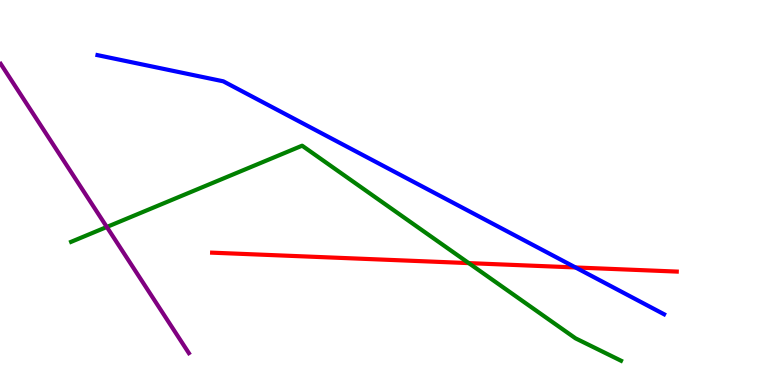[{'lines': ['blue', 'red'], 'intersections': [{'x': 7.43, 'y': 3.05}]}, {'lines': ['green', 'red'], 'intersections': [{'x': 6.05, 'y': 3.17}]}, {'lines': ['purple', 'red'], 'intersections': []}, {'lines': ['blue', 'green'], 'intersections': []}, {'lines': ['blue', 'purple'], 'intersections': []}, {'lines': ['green', 'purple'], 'intersections': [{'x': 1.38, 'y': 4.1}]}]